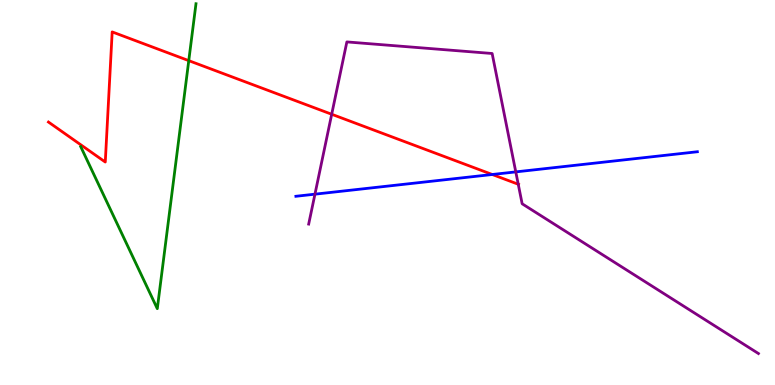[{'lines': ['blue', 'red'], 'intersections': [{'x': 6.35, 'y': 5.47}]}, {'lines': ['green', 'red'], 'intersections': [{'x': 2.44, 'y': 8.42}]}, {'lines': ['purple', 'red'], 'intersections': [{'x': 4.28, 'y': 7.03}, {'x': 6.69, 'y': 5.21}]}, {'lines': ['blue', 'green'], 'intersections': []}, {'lines': ['blue', 'purple'], 'intersections': [{'x': 4.06, 'y': 4.96}, {'x': 6.66, 'y': 5.54}]}, {'lines': ['green', 'purple'], 'intersections': []}]